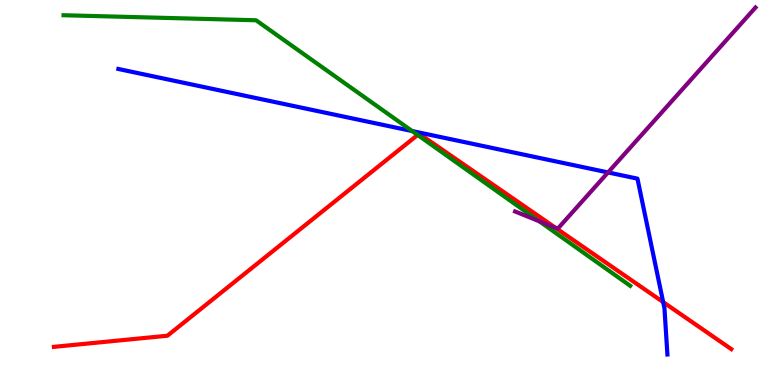[{'lines': ['blue', 'red'], 'intersections': [{'x': 8.56, 'y': 2.15}]}, {'lines': ['green', 'red'], 'intersections': [{'x': 5.39, 'y': 6.49}]}, {'lines': ['purple', 'red'], 'intersections': [{'x': 7.17, 'y': 4.08}]}, {'lines': ['blue', 'green'], 'intersections': [{'x': 5.32, 'y': 6.6}]}, {'lines': ['blue', 'purple'], 'intersections': [{'x': 7.85, 'y': 5.52}]}, {'lines': ['green', 'purple'], 'intersections': [{'x': 6.96, 'y': 4.25}]}]